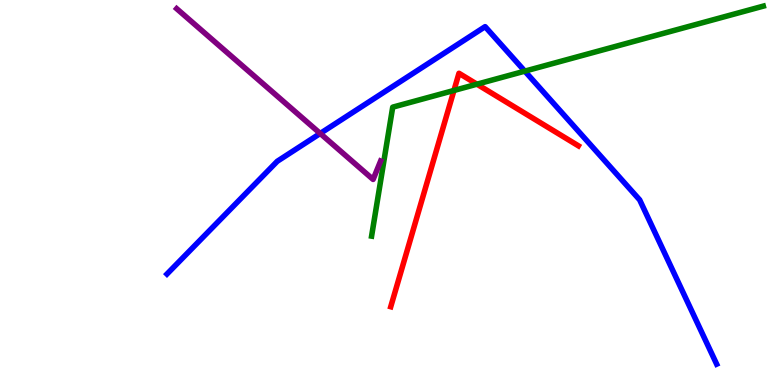[{'lines': ['blue', 'red'], 'intersections': []}, {'lines': ['green', 'red'], 'intersections': [{'x': 5.86, 'y': 7.65}, {'x': 6.15, 'y': 7.81}]}, {'lines': ['purple', 'red'], 'intersections': []}, {'lines': ['blue', 'green'], 'intersections': [{'x': 6.77, 'y': 8.15}]}, {'lines': ['blue', 'purple'], 'intersections': [{'x': 4.13, 'y': 6.53}]}, {'lines': ['green', 'purple'], 'intersections': []}]